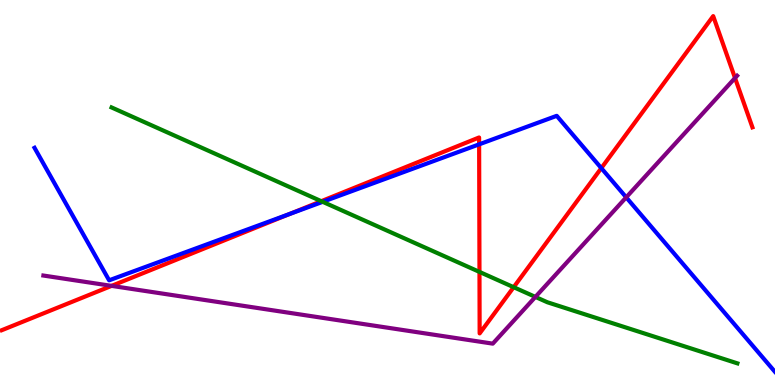[{'lines': ['blue', 'red'], 'intersections': [{'x': 3.73, 'y': 4.44}, {'x': 6.18, 'y': 6.25}, {'x': 7.76, 'y': 5.63}]}, {'lines': ['green', 'red'], 'intersections': [{'x': 4.15, 'y': 4.77}, {'x': 6.19, 'y': 2.94}, {'x': 6.63, 'y': 2.54}]}, {'lines': ['purple', 'red'], 'intersections': [{'x': 1.44, 'y': 2.57}, {'x': 9.48, 'y': 7.97}]}, {'lines': ['blue', 'green'], 'intersections': [{'x': 4.16, 'y': 4.76}]}, {'lines': ['blue', 'purple'], 'intersections': [{'x': 8.08, 'y': 4.87}]}, {'lines': ['green', 'purple'], 'intersections': [{'x': 6.91, 'y': 2.29}]}]